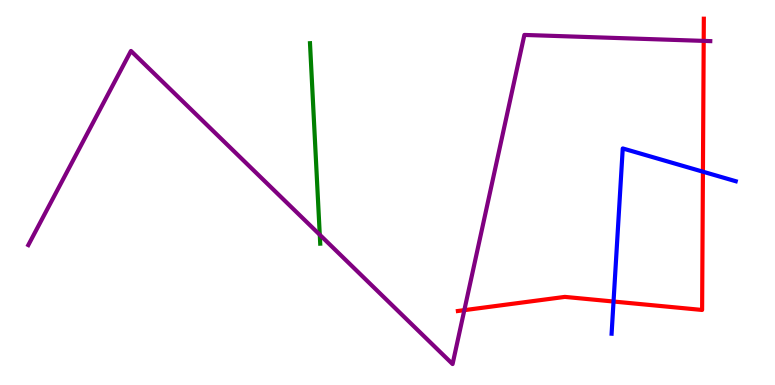[{'lines': ['blue', 'red'], 'intersections': [{'x': 7.92, 'y': 2.17}, {'x': 9.07, 'y': 5.54}]}, {'lines': ['green', 'red'], 'intersections': []}, {'lines': ['purple', 'red'], 'intersections': [{'x': 5.99, 'y': 1.94}, {'x': 9.08, 'y': 8.94}]}, {'lines': ['blue', 'green'], 'intersections': []}, {'lines': ['blue', 'purple'], 'intersections': []}, {'lines': ['green', 'purple'], 'intersections': [{'x': 4.13, 'y': 3.9}]}]